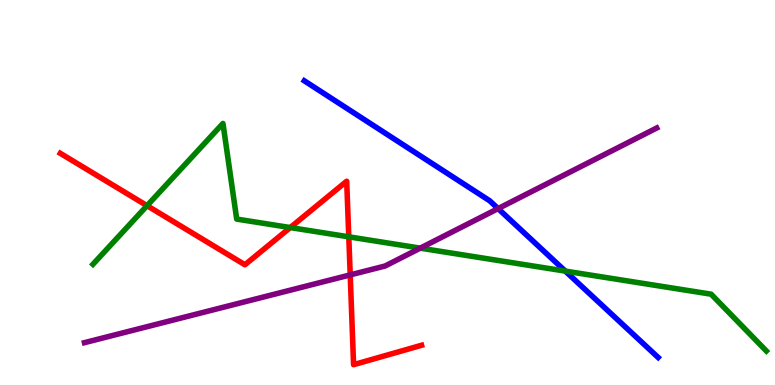[{'lines': ['blue', 'red'], 'intersections': []}, {'lines': ['green', 'red'], 'intersections': [{'x': 1.9, 'y': 4.66}, {'x': 3.75, 'y': 4.09}, {'x': 4.5, 'y': 3.85}]}, {'lines': ['purple', 'red'], 'intersections': [{'x': 4.52, 'y': 2.86}]}, {'lines': ['blue', 'green'], 'intersections': [{'x': 7.29, 'y': 2.96}]}, {'lines': ['blue', 'purple'], 'intersections': [{'x': 6.43, 'y': 4.58}]}, {'lines': ['green', 'purple'], 'intersections': [{'x': 5.42, 'y': 3.55}]}]